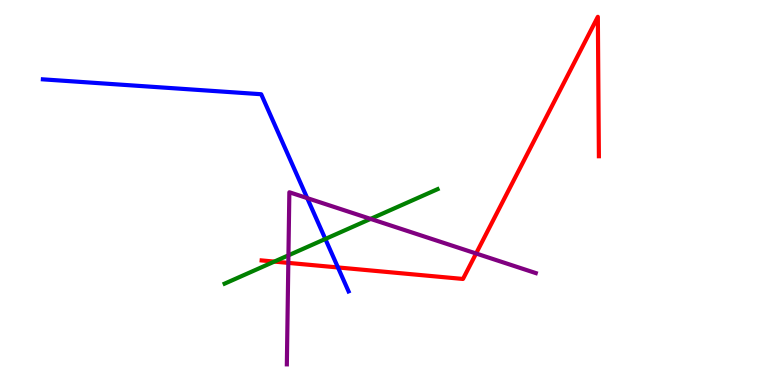[{'lines': ['blue', 'red'], 'intersections': [{'x': 4.36, 'y': 3.05}]}, {'lines': ['green', 'red'], 'intersections': [{'x': 3.54, 'y': 3.21}]}, {'lines': ['purple', 'red'], 'intersections': [{'x': 3.72, 'y': 3.17}, {'x': 6.14, 'y': 3.42}]}, {'lines': ['blue', 'green'], 'intersections': [{'x': 4.2, 'y': 3.79}]}, {'lines': ['blue', 'purple'], 'intersections': [{'x': 3.96, 'y': 4.85}]}, {'lines': ['green', 'purple'], 'intersections': [{'x': 3.72, 'y': 3.37}, {'x': 4.78, 'y': 4.31}]}]